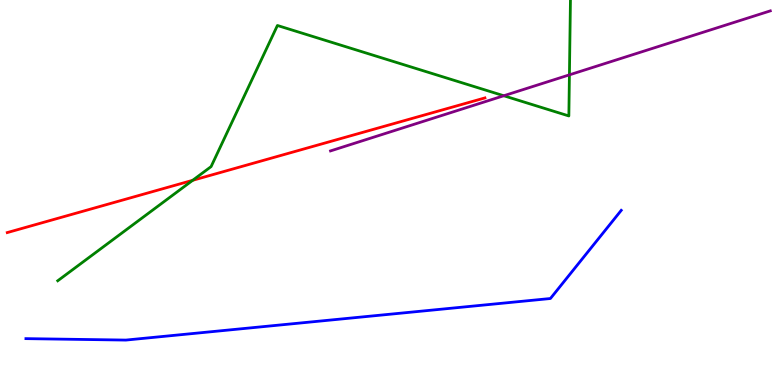[{'lines': ['blue', 'red'], 'intersections': []}, {'lines': ['green', 'red'], 'intersections': [{'x': 2.49, 'y': 5.32}]}, {'lines': ['purple', 'red'], 'intersections': []}, {'lines': ['blue', 'green'], 'intersections': []}, {'lines': ['blue', 'purple'], 'intersections': []}, {'lines': ['green', 'purple'], 'intersections': [{'x': 6.5, 'y': 7.51}, {'x': 7.35, 'y': 8.06}]}]